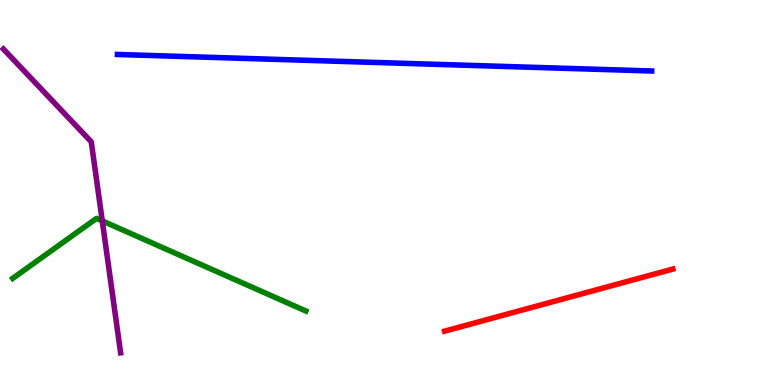[{'lines': ['blue', 'red'], 'intersections': []}, {'lines': ['green', 'red'], 'intersections': []}, {'lines': ['purple', 'red'], 'intersections': []}, {'lines': ['blue', 'green'], 'intersections': []}, {'lines': ['blue', 'purple'], 'intersections': []}, {'lines': ['green', 'purple'], 'intersections': [{'x': 1.32, 'y': 4.26}]}]